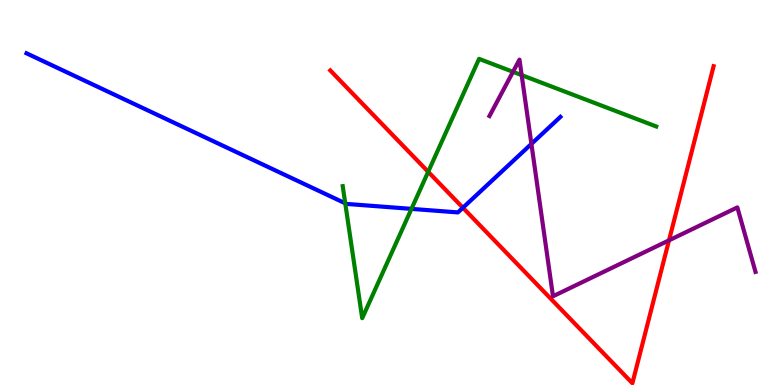[{'lines': ['blue', 'red'], 'intersections': [{'x': 5.97, 'y': 4.6}]}, {'lines': ['green', 'red'], 'intersections': [{'x': 5.52, 'y': 5.54}]}, {'lines': ['purple', 'red'], 'intersections': [{'x': 8.63, 'y': 3.76}]}, {'lines': ['blue', 'green'], 'intersections': [{'x': 4.45, 'y': 4.72}, {'x': 5.31, 'y': 4.57}]}, {'lines': ['blue', 'purple'], 'intersections': [{'x': 6.86, 'y': 6.26}]}, {'lines': ['green', 'purple'], 'intersections': [{'x': 6.62, 'y': 8.13}, {'x': 6.73, 'y': 8.05}]}]